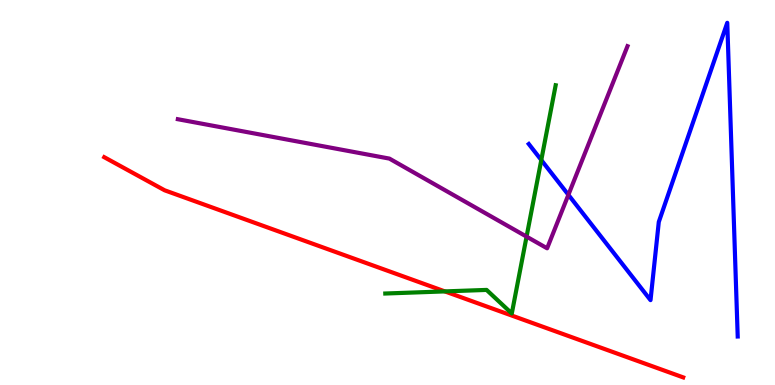[{'lines': ['blue', 'red'], 'intersections': []}, {'lines': ['green', 'red'], 'intersections': [{'x': 5.74, 'y': 2.43}]}, {'lines': ['purple', 'red'], 'intersections': []}, {'lines': ['blue', 'green'], 'intersections': [{'x': 6.98, 'y': 5.84}]}, {'lines': ['blue', 'purple'], 'intersections': [{'x': 7.33, 'y': 4.94}]}, {'lines': ['green', 'purple'], 'intersections': [{'x': 6.79, 'y': 3.85}]}]